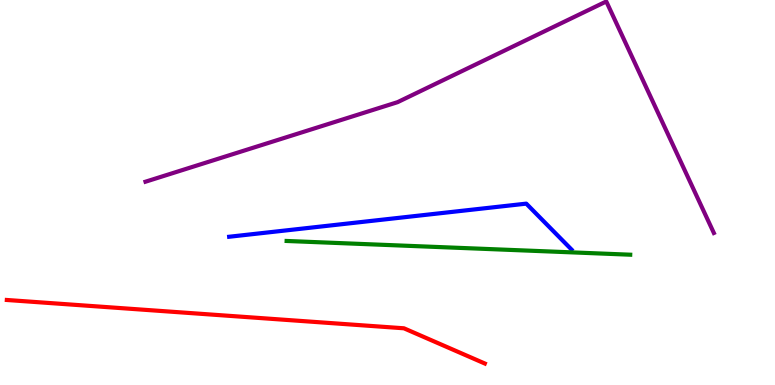[{'lines': ['blue', 'red'], 'intersections': []}, {'lines': ['green', 'red'], 'intersections': []}, {'lines': ['purple', 'red'], 'intersections': []}, {'lines': ['blue', 'green'], 'intersections': []}, {'lines': ['blue', 'purple'], 'intersections': []}, {'lines': ['green', 'purple'], 'intersections': []}]